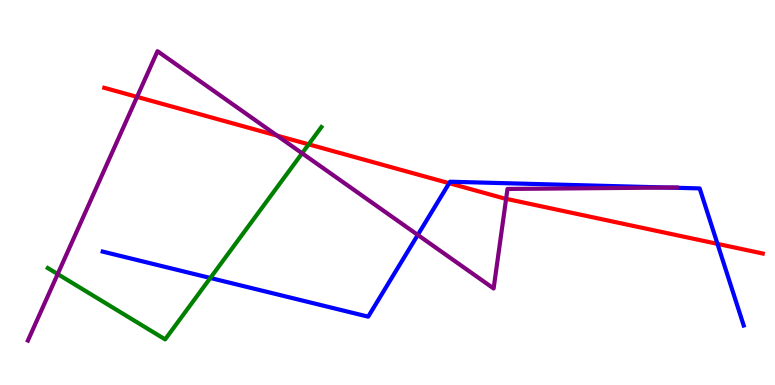[{'lines': ['blue', 'red'], 'intersections': [{'x': 5.8, 'y': 5.24}, {'x': 9.26, 'y': 3.67}]}, {'lines': ['green', 'red'], 'intersections': [{'x': 3.98, 'y': 6.25}]}, {'lines': ['purple', 'red'], 'intersections': [{'x': 1.77, 'y': 7.48}, {'x': 3.58, 'y': 6.48}, {'x': 6.53, 'y': 4.84}]}, {'lines': ['blue', 'green'], 'intersections': [{'x': 2.71, 'y': 2.78}]}, {'lines': ['blue', 'purple'], 'intersections': [{'x': 5.39, 'y': 3.9}, {'x': 8.62, 'y': 5.13}]}, {'lines': ['green', 'purple'], 'intersections': [{'x': 0.744, 'y': 2.88}, {'x': 3.9, 'y': 6.02}]}]